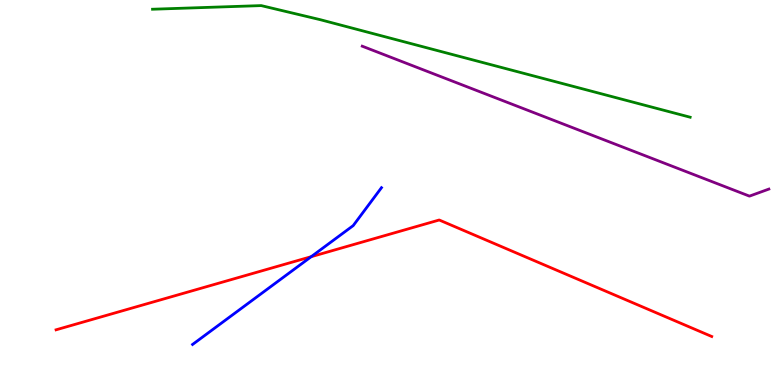[{'lines': ['blue', 'red'], 'intersections': [{'x': 4.02, 'y': 3.33}]}, {'lines': ['green', 'red'], 'intersections': []}, {'lines': ['purple', 'red'], 'intersections': []}, {'lines': ['blue', 'green'], 'intersections': []}, {'lines': ['blue', 'purple'], 'intersections': []}, {'lines': ['green', 'purple'], 'intersections': []}]